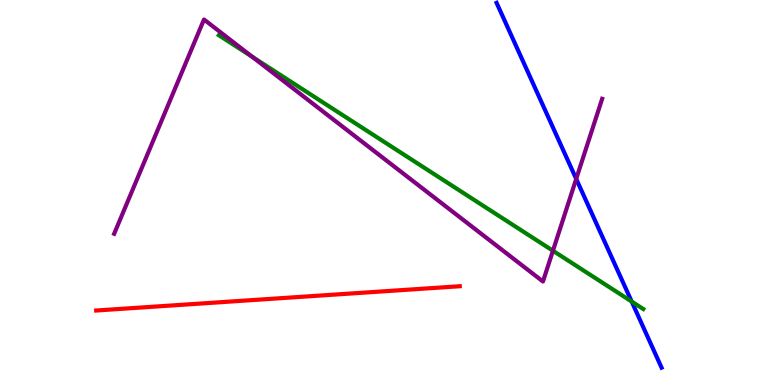[{'lines': ['blue', 'red'], 'intersections': []}, {'lines': ['green', 'red'], 'intersections': []}, {'lines': ['purple', 'red'], 'intersections': []}, {'lines': ['blue', 'green'], 'intersections': [{'x': 8.15, 'y': 2.17}]}, {'lines': ['blue', 'purple'], 'intersections': [{'x': 7.43, 'y': 5.35}]}, {'lines': ['green', 'purple'], 'intersections': [{'x': 3.25, 'y': 8.53}, {'x': 7.13, 'y': 3.49}]}]